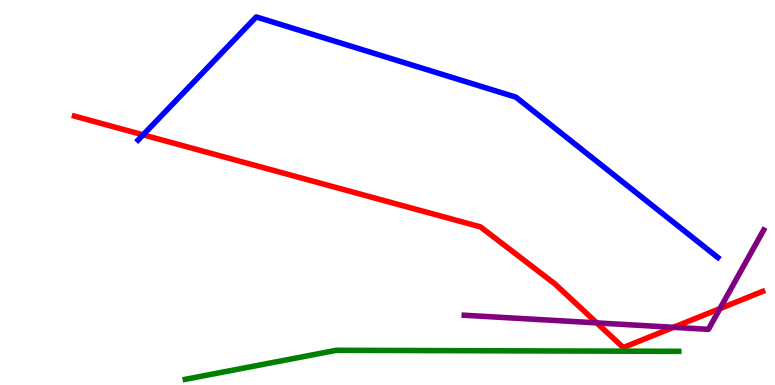[{'lines': ['blue', 'red'], 'intersections': [{'x': 1.85, 'y': 6.5}]}, {'lines': ['green', 'red'], 'intersections': []}, {'lines': ['purple', 'red'], 'intersections': [{'x': 7.7, 'y': 1.61}, {'x': 8.69, 'y': 1.5}, {'x': 9.29, 'y': 1.98}]}, {'lines': ['blue', 'green'], 'intersections': []}, {'lines': ['blue', 'purple'], 'intersections': []}, {'lines': ['green', 'purple'], 'intersections': []}]